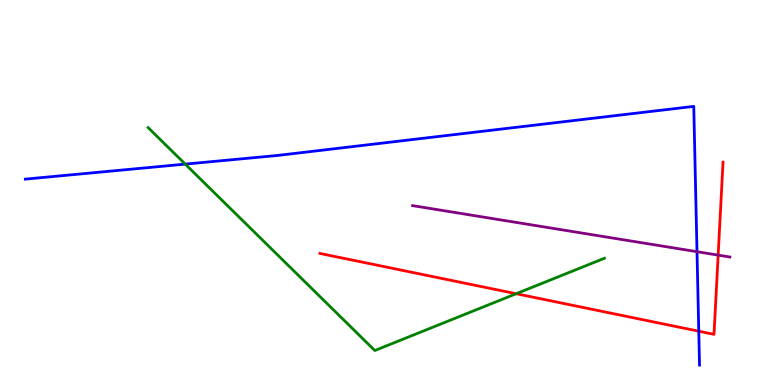[{'lines': ['blue', 'red'], 'intersections': [{'x': 9.02, 'y': 1.4}]}, {'lines': ['green', 'red'], 'intersections': [{'x': 6.66, 'y': 2.37}]}, {'lines': ['purple', 'red'], 'intersections': [{'x': 9.27, 'y': 3.37}]}, {'lines': ['blue', 'green'], 'intersections': [{'x': 2.39, 'y': 5.74}]}, {'lines': ['blue', 'purple'], 'intersections': [{'x': 8.99, 'y': 3.46}]}, {'lines': ['green', 'purple'], 'intersections': []}]